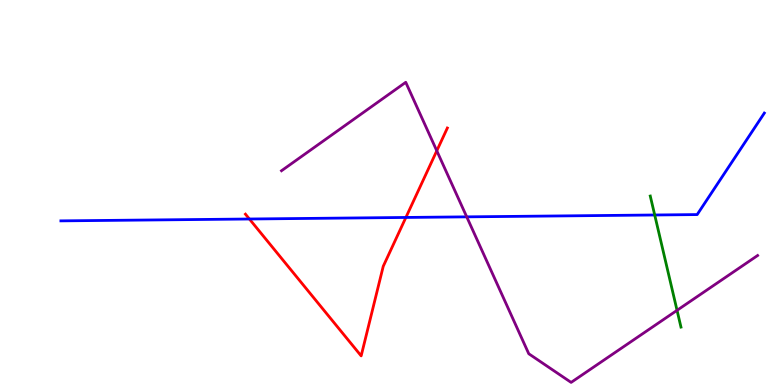[{'lines': ['blue', 'red'], 'intersections': [{'x': 3.22, 'y': 4.31}, {'x': 5.24, 'y': 4.35}]}, {'lines': ['green', 'red'], 'intersections': []}, {'lines': ['purple', 'red'], 'intersections': [{'x': 5.64, 'y': 6.08}]}, {'lines': ['blue', 'green'], 'intersections': [{'x': 8.45, 'y': 4.42}]}, {'lines': ['blue', 'purple'], 'intersections': [{'x': 6.02, 'y': 4.37}]}, {'lines': ['green', 'purple'], 'intersections': [{'x': 8.74, 'y': 1.94}]}]